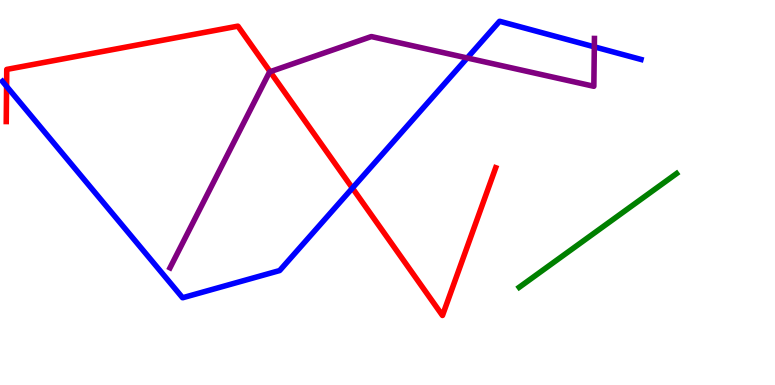[{'lines': ['blue', 'red'], 'intersections': [{'x': 0.0849, 'y': 7.76}, {'x': 4.55, 'y': 5.11}]}, {'lines': ['green', 'red'], 'intersections': []}, {'lines': ['purple', 'red'], 'intersections': [{'x': 3.49, 'y': 8.14}]}, {'lines': ['blue', 'green'], 'intersections': []}, {'lines': ['blue', 'purple'], 'intersections': [{'x': 6.03, 'y': 8.49}, {'x': 7.67, 'y': 8.78}]}, {'lines': ['green', 'purple'], 'intersections': []}]